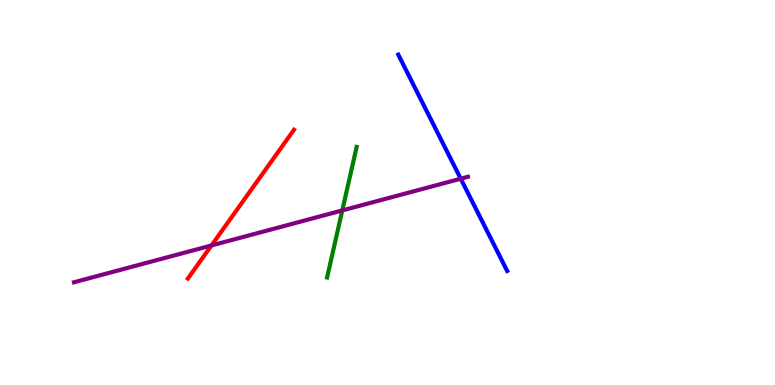[{'lines': ['blue', 'red'], 'intersections': []}, {'lines': ['green', 'red'], 'intersections': []}, {'lines': ['purple', 'red'], 'intersections': [{'x': 2.73, 'y': 3.62}]}, {'lines': ['blue', 'green'], 'intersections': []}, {'lines': ['blue', 'purple'], 'intersections': [{'x': 5.94, 'y': 5.36}]}, {'lines': ['green', 'purple'], 'intersections': [{'x': 4.42, 'y': 4.53}]}]